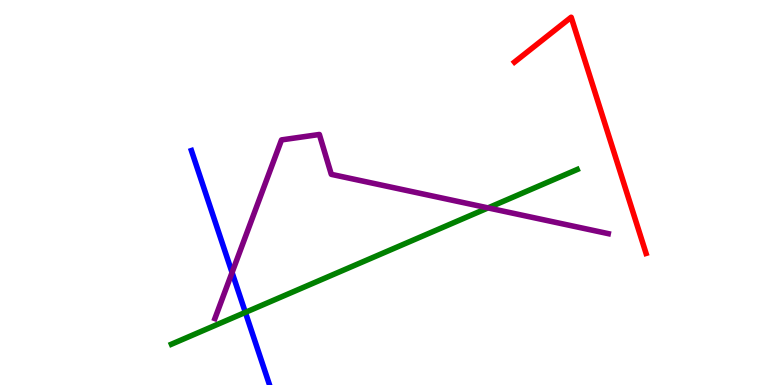[{'lines': ['blue', 'red'], 'intersections': []}, {'lines': ['green', 'red'], 'intersections': []}, {'lines': ['purple', 'red'], 'intersections': []}, {'lines': ['blue', 'green'], 'intersections': [{'x': 3.17, 'y': 1.89}]}, {'lines': ['blue', 'purple'], 'intersections': [{'x': 2.99, 'y': 2.92}]}, {'lines': ['green', 'purple'], 'intersections': [{'x': 6.3, 'y': 4.6}]}]